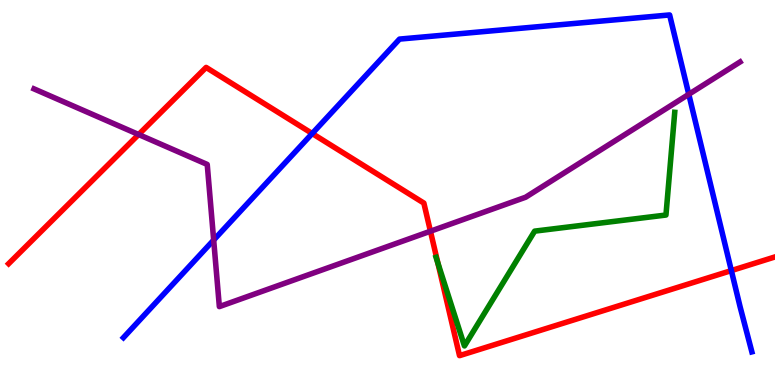[{'lines': ['blue', 'red'], 'intersections': [{'x': 4.03, 'y': 6.53}, {'x': 9.44, 'y': 2.97}]}, {'lines': ['green', 'red'], 'intersections': [{'x': 5.65, 'y': 3.17}]}, {'lines': ['purple', 'red'], 'intersections': [{'x': 1.79, 'y': 6.51}, {'x': 5.55, 'y': 3.99}]}, {'lines': ['blue', 'green'], 'intersections': []}, {'lines': ['blue', 'purple'], 'intersections': [{'x': 2.76, 'y': 3.76}, {'x': 8.89, 'y': 7.55}]}, {'lines': ['green', 'purple'], 'intersections': []}]